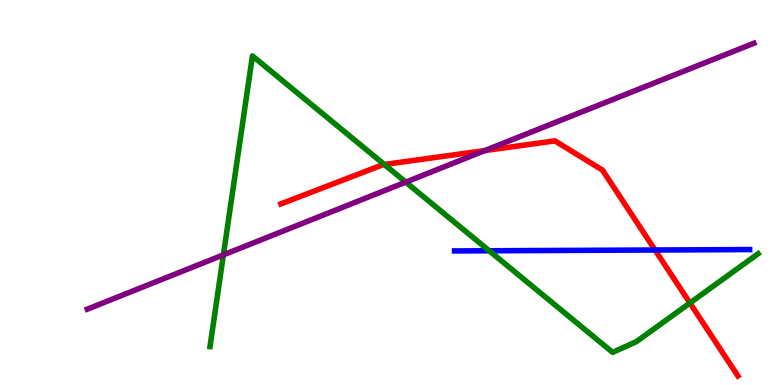[{'lines': ['blue', 'red'], 'intersections': [{'x': 8.45, 'y': 3.51}]}, {'lines': ['green', 'red'], 'intersections': [{'x': 4.96, 'y': 5.73}, {'x': 8.9, 'y': 2.13}]}, {'lines': ['purple', 'red'], 'intersections': [{'x': 6.26, 'y': 6.09}]}, {'lines': ['blue', 'green'], 'intersections': [{'x': 6.31, 'y': 3.49}]}, {'lines': ['blue', 'purple'], 'intersections': []}, {'lines': ['green', 'purple'], 'intersections': [{'x': 2.88, 'y': 3.38}, {'x': 5.24, 'y': 5.27}]}]